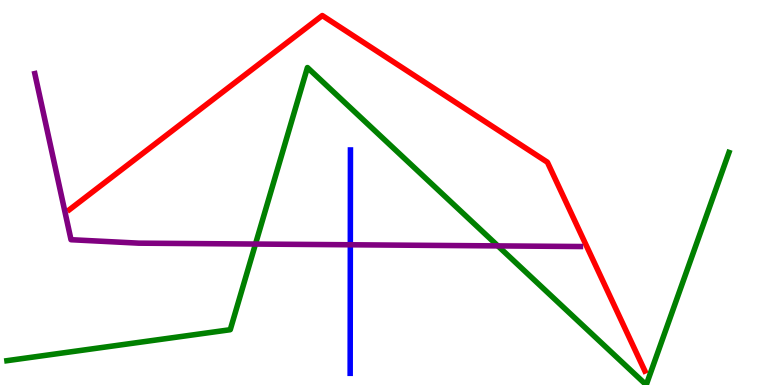[{'lines': ['blue', 'red'], 'intersections': []}, {'lines': ['green', 'red'], 'intersections': []}, {'lines': ['purple', 'red'], 'intersections': []}, {'lines': ['blue', 'green'], 'intersections': []}, {'lines': ['blue', 'purple'], 'intersections': [{'x': 4.52, 'y': 3.64}]}, {'lines': ['green', 'purple'], 'intersections': [{'x': 3.3, 'y': 3.66}, {'x': 6.42, 'y': 3.61}]}]